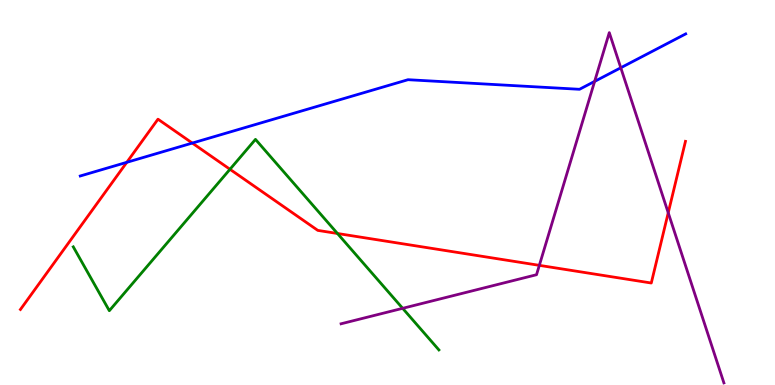[{'lines': ['blue', 'red'], 'intersections': [{'x': 1.64, 'y': 5.78}, {'x': 2.48, 'y': 6.28}]}, {'lines': ['green', 'red'], 'intersections': [{'x': 2.97, 'y': 5.6}, {'x': 4.35, 'y': 3.94}]}, {'lines': ['purple', 'red'], 'intersections': [{'x': 6.96, 'y': 3.11}, {'x': 8.62, 'y': 4.47}]}, {'lines': ['blue', 'green'], 'intersections': []}, {'lines': ['blue', 'purple'], 'intersections': [{'x': 7.67, 'y': 7.89}, {'x': 8.01, 'y': 8.24}]}, {'lines': ['green', 'purple'], 'intersections': [{'x': 5.2, 'y': 1.99}]}]